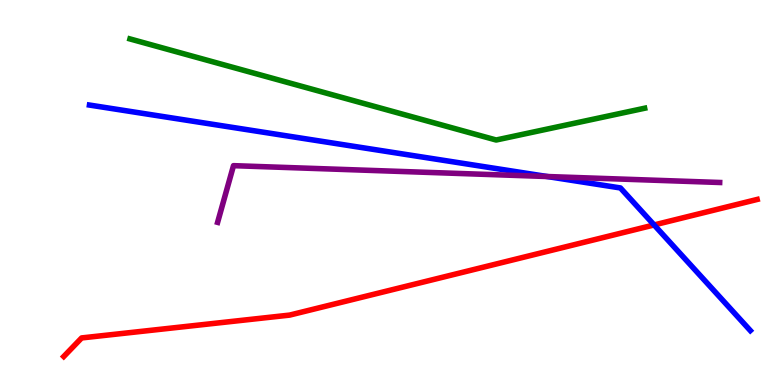[{'lines': ['blue', 'red'], 'intersections': [{'x': 8.44, 'y': 4.16}]}, {'lines': ['green', 'red'], 'intersections': []}, {'lines': ['purple', 'red'], 'intersections': []}, {'lines': ['blue', 'green'], 'intersections': []}, {'lines': ['blue', 'purple'], 'intersections': [{'x': 7.06, 'y': 5.42}]}, {'lines': ['green', 'purple'], 'intersections': []}]